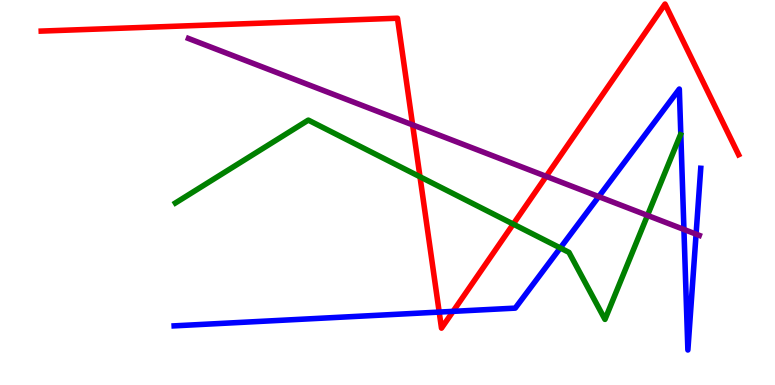[{'lines': ['blue', 'red'], 'intersections': [{'x': 5.67, 'y': 1.89}, {'x': 5.85, 'y': 1.91}]}, {'lines': ['green', 'red'], 'intersections': [{'x': 5.42, 'y': 5.41}, {'x': 6.62, 'y': 4.18}]}, {'lines': ['purple', 'red'], 'intersections': [{'x': 5.32, 'y': 6.76}, {'x': 7.05, 'y': 5.42}]}, {'lines': ['blue', 'green'], 'intersections': [{'x': 7.23, 'y': 3.56}]}, {'lines': ['blue', 'purple'], 'intersections': [{'x': 7.73, 'y': 4.89}, {'x': 8.82, 'y': 4.04}, {'x': 8.98, 'y': 3.92}]}, {'lines': ['green', 'purple'], 'intersections': [{'x': 8.35, 'y': 4.4}]}]